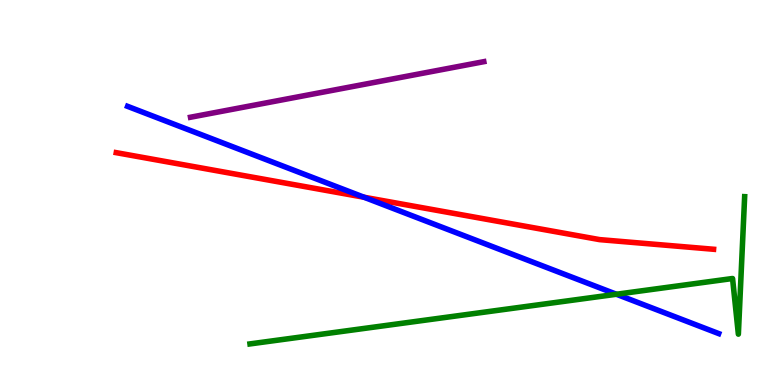[{'lines': ['blue', 'red'], 'intersections': [{'x': 4.7, 'y': 4.88}]}, {'lines': ['green', 'red'], 'intersections': []}, {'lines': ['purple', 'red'], 'intersections': []}, {'lines': ['blue', 'green'], 'intersections': [{'x': 7.95, 'y': 2.36}]}, {'lines': ['blue', 'purple'], 'intersections': []}, {'lines': ['green', 'purple'], 'intersections': []}]